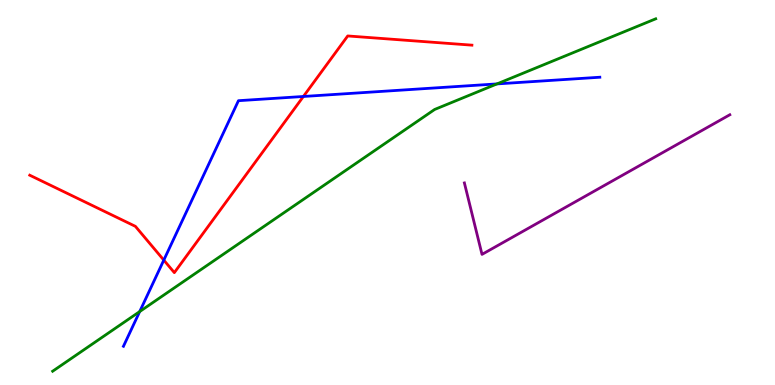[{'lines': ['blue', 'red'], 'intersections': [{'x': 2.11, 'y': 3.24}, {'x': 3.91, 'y': 7.49}]}, {'lines': ['green', 'red'], 'intersections': []}, {'lines': ['purple', 'red'], 'intersections': []}, {'lines': ['blue', 'green'], 'intersections': [{'x': 1.8, 'y': 1.91}, {'x': 6.41, 'y': 7.82}]}, {'lines': ['blue', 'purple'], 'intersections': []}, {'lines': ['green', 'purple'], 'intersections': []}]